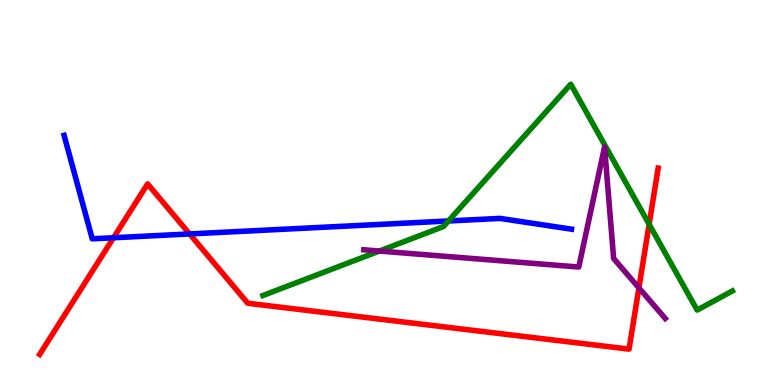[{'lines': ['blue', 'red'], 'intersections': [{'x': 1.46, 'y': 3.82}, {'x': 2.45, 'y': 3.92}]}, {'lines': ['green', 'red'], 'intersections': [{'x': 8.38, 'y': 4.17}]}, {'lines': ['purple', 'red'], 'intersections': [{'x': 8.24, 'y': 2.52}]}, {'lines': ['blue', 'green'], 'intersections': [{'x': 5.79, 'y': 4.26}]}, {'lines': ['blue', 'purple'], 'intersections': []}, {'lines': ['green', 'purple'], 'intersections': [{'x': 4.89, 'y': 3.48}]}]